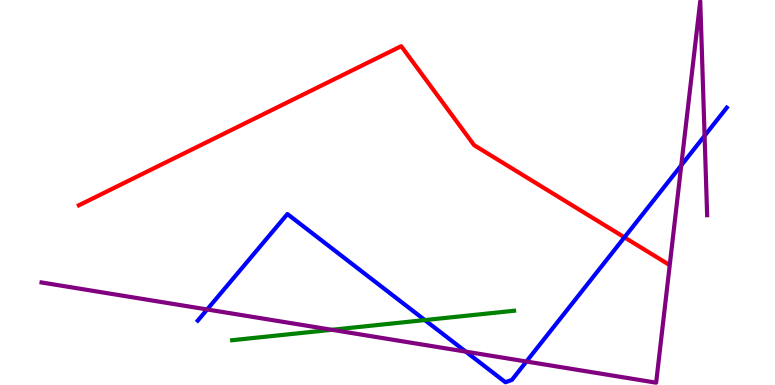[{'lines': ['blue', 'red'], 'intersections': [{'x': 8.06, 'y': 3.84}]}, {'lines': ['green', 'red'], 'intersections': []}, {'lines': ['purple', 'red'], 'intersections': []}, {'lines': ['blue', 'green'], 'intersections': [{'x': 5.48, 'y': 1.69}]}, {'lines': ['blue', 'purple'], 'intersections': [{'x': 2.67, 'y': 1.96}, {'x': 6.01, 'y': 0.867}, {'x': 6.79, 'y': 0.61}, {'x': 8.79, 'y': 5.71}, {'x': 9.09, 'y': 6.47}]}, {'lines': ['green', 'purple'], 'intersections': [{'x': 4.28, 'y': 1.43}]}]